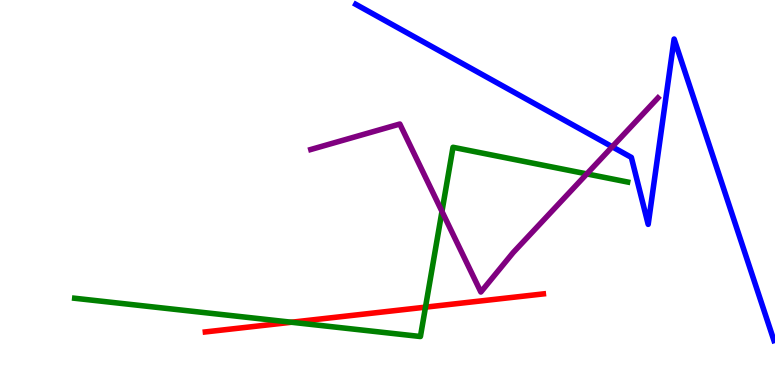[{'lines': ['blue', 'red'], 'intersections': []}, {'lines': ['green', 'red'], 'intersections': [{'x': 3.76, 'y': 1.63}, {'x': 5.49, 'y': 2.02}]}, {'lines': ['purple', 'red'], 'intersections': []}, {'lines': ['blue', 'green'], 'intersections': []}, {'lines': ['blue', 'purple'], 'intersections': [{'x': 7.9, 'y': 6.19}]}, {'lines': ['green', 'purple'], 'intersections': [{'x': 5.7, 'y': 4.51}, {'x': 7.57, 'y': 5.48}]}]